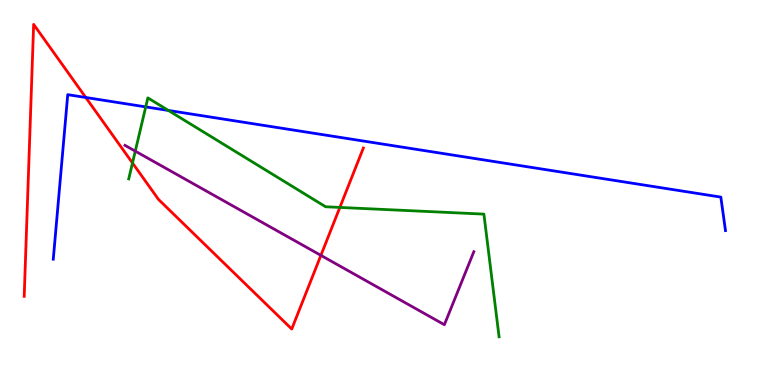[{'lines': ['blue', 'red'], 'intersections': [{'x': 1.11, 'y': 7.47}]}, {'lines': ['green', 'red'], 'intersections': [{'x': 1.71, 'y': 5.77}, {'x': 4.39, 'y': 4.61}]}, {'lines': ['purple', 'red'], 'intersections': [{'x': 4.14, 'y': 3.37}]}, {'lines': ['blue', 'green'], 'intersections': [{'x': 1.88, 'y': 7.22}, {'x': 2.17, 'y': 7.13}]}, {'lines': ['blue', 'purple'], 'intersections': []}, {'lines': ['green', 'purple'], 'intersections': [{'x': 1.75, 'y': 6.07}]}]